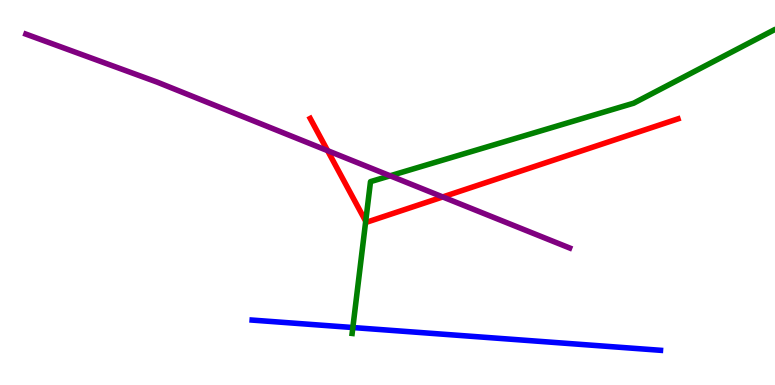[{'lines': ['blue', 'red'], 'intersections': []}, {'lines': ['green', 'red'], 'intersections': [{'x': 4.72, 'y': 4.25}]}, {'lines': ['purple', 'red'], 'intersections': [{'x': 4.23, 'y': 6.09}, {'x': 5.71, 'y': 4.88}]}, {'lines': ['blue', 'green'], 'intersections': [{'x': 4.55, 'y': 1.49}]}, {'lines': ['blue', 'purple'], 'intersections': []}, {'lines': ['green', 'purple'], 'intersections': [{'x': 5.03, 'y': 5.43}]}]